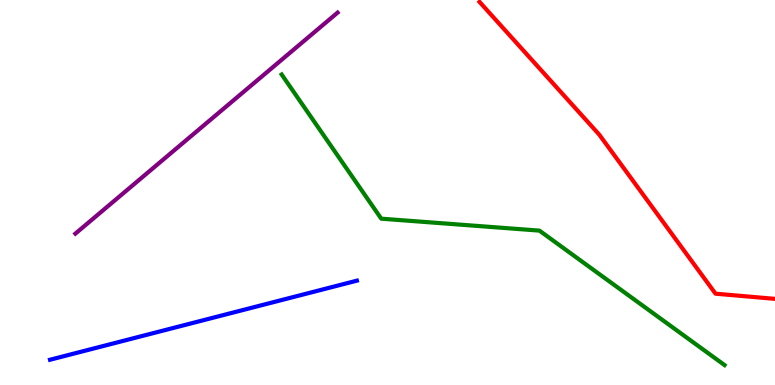[{'lines': ['blue', 'red'], 'intersections': []}, {'lines': ['green', 'red'], 'intersections': []}, {'lines': ['purple', 'red'], 'intersections': []}, {'lines': ['blue', 'green'], 'intersections': []}, {'lines': ['blue', 'purple'], 'intersections': []}, {'lines': ['green', 'purple'], 'intersections': []}]